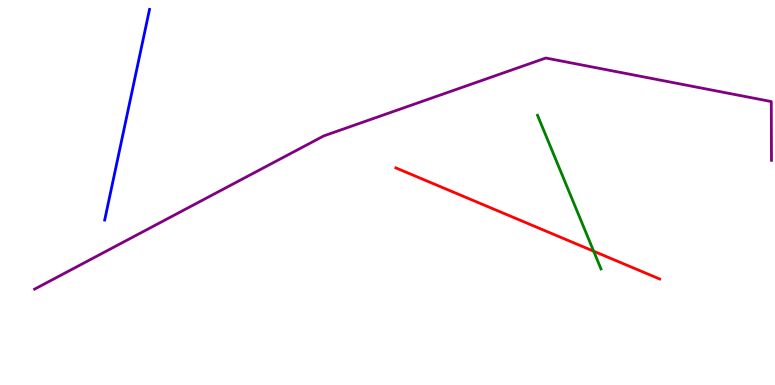[{'lines': ['blue', 'red'], 'intersections': []}, {'lines': ['green', 'red'], 'intersections': [{'x': 7.66, 'y': 3.48}]}, {'lines': ['purple', 'red'], 'intersections': []}, {'lines': ['blue', 'green'], 'intersections': []}, {'lines': ['blue', 'purple'], 'intersections': []}, {'lines': ['green', 'purple'], 'intersections': []}]